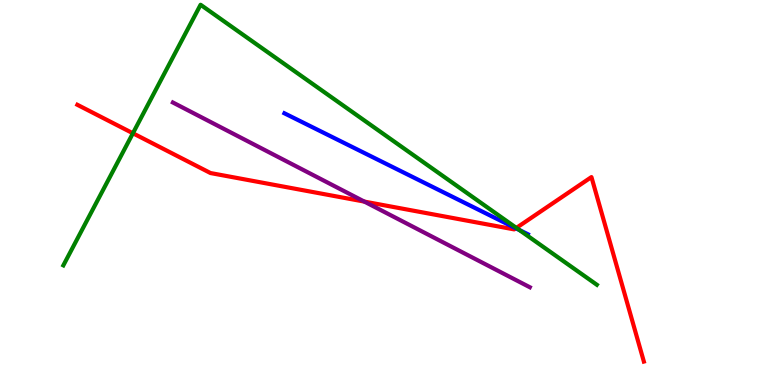[{'lines': ['blue', 'red'], 'intersections': [{'x': 6.66, 'y': 4.07}]}, {'lines': ['green', 'red'], 'intersections': [{'x': 1.71, 'y': 6.54}, {'x': 6.66, 'y': 4.08}]}, {'lines': ['purple', 'red'], 'intersections': [{'x': 4.7, 'y': 4.76}]}, {'lines': ['blue', 'green'], 'intersections': [{'x': 6.7, 'y': 4.03}]}, {'lines': ['blue', 'purple'], 'intersections': []}, {'lines': ['green', 'purple'], 'intersections': []}]